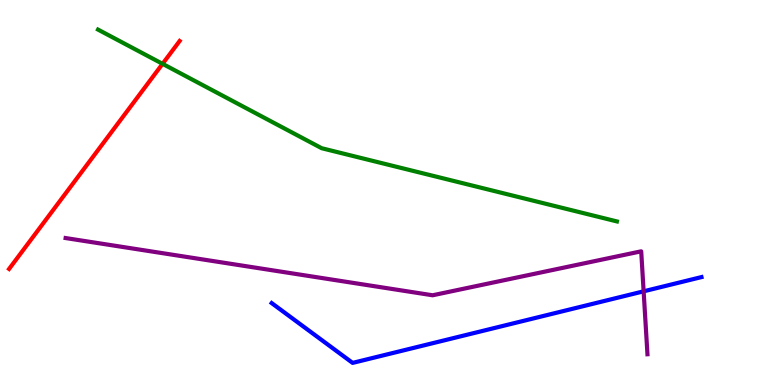[{'lines': ['blue', 'red'], 'intersections': []}, {'lines': ['green', 'red'], 'intersections': [{'x': 2.1, 'y': 8.34}]}, {'lines': ['purple', 'red'], 'intersections': []}, {'lines': ['blue', 'green'], 'intersections': []}, {'lines': ['blue', 'purple'], 'intersections': [{'x': 8.3, 'y': 2.43}]}, {'lines': ['green', 'purple'], 'intersections': []}]